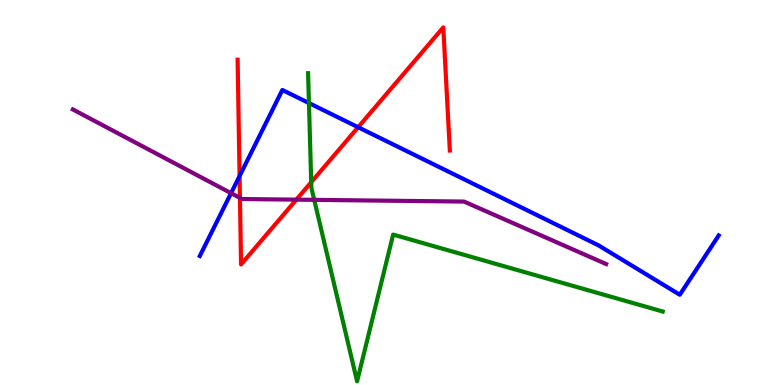[{'lines': ['blue', 'red'], 'intersections': [{'x': 3.09, 'y': 5.43}, {'x': 4.62, 'y': 6.7}]}, {'lines': ['green', 'red'], 'intersections': [{'x': 4.02, 'y': 5.27}]}, {'lines': ['purple', 'red'], 'intersections': [{'x': 3.1, 'y': 4.86}, {'x': 3.82, 'y': 4.81}]}, {'lines': ['blue', 'green'], 'intersections': [{'x': 3.99, 'y': 7.32}]}, {'lines': ['blue', 'purple'], 'intersections': [{'x': 2.98, 'y': 4.98}]}, {'lines': ['green', 'purple'], 'intersections': [{'x': 4.05, 'y': 4.81}]}]